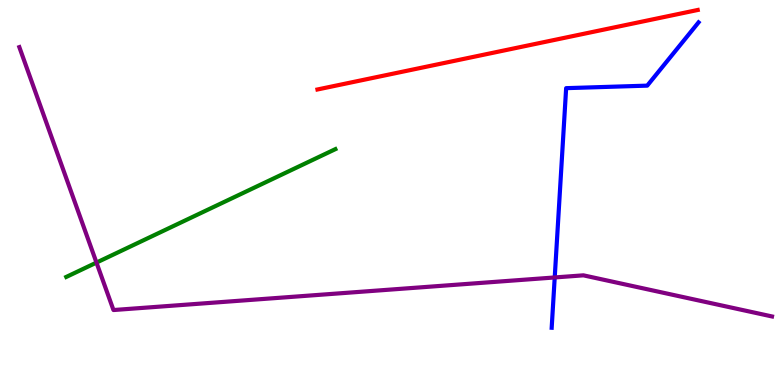[{'lines': ['blue', 'red'], 'intersections': []}, {'lines': ['green', 'red'], 'intersections': []}, {'lines': ['purple', 'red'], 'intersections': []}, {'lines': ['blue', 'green'], 'intersections': []}, {'lines': ['blue', 'purple'], 'intersections': [{'x': 7.16, 'y': 2.79}]}, {'lines': ['green', 'purple'], 'intersections': [{'x': 1.24, 'y': 3.18}]}]